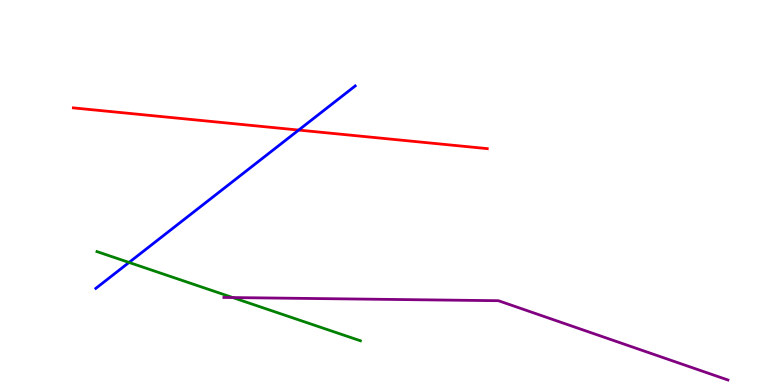[{'lines': ['blue', 'red'], 'intersections': [{'x': 3.85, 'y': 6.62}]}, {'lines': ['green', 'red'], 'intersections': []}, {'lines': ['purple', 'red'], 'intersections': []}, {'lines': ['blue', 'green'], 'intersections': [{'x': 1.67, 'y': 3.18}]}, {'lines': ['blue', 'purple'], 'intersections': []}, {'lines': ['green', 'purple'], 'intersections': [{'x': 3.0, 'y': 2.27}]}]